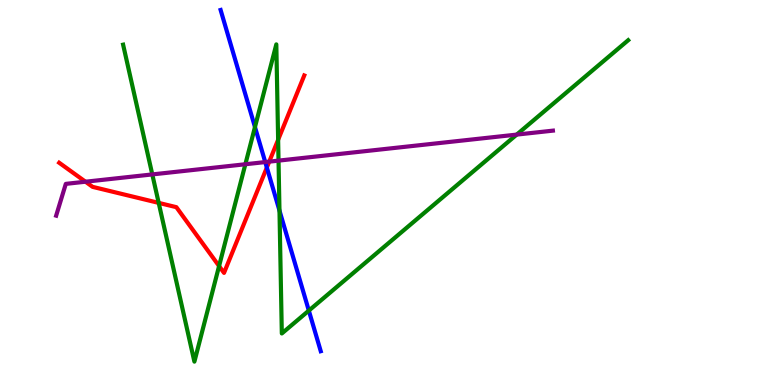[{'lines': ['blue', 'red'], 'intersections': [{'x': 3.44, 'y': 5.65}]}, {'lines': ['green', 'red'], 'intersections': [{'x': 2.05, 'y': 4.73}, {'x': 2.83, 'y': 3.09}, {'x': 3.59, 'y': 6.37}]}, {'lines': ['purple', 'red'], 'intersections': [{'x': 1.1, 'y': 5.28}, {'x': 3.47, 'y': 5.8}]}, {'lines': ['blue', 'green'], 'intersections': [{'x': 3.29, 'y': 6.7}, {'x': 3.61, 'y': 4.53}, {'x': 3.98, 'y': 1.93}]}, {'lines': ['blue', 'purple'], 'intersections': [{'x': 3.42, 'y': 5.79}]}, {'lines': ['green', 'purple'], 'intersections': [{'x': 1.97, 'y': 5.47}, {'x': 3.17, 'y': 5.73}, {'x': 3.59, 'y': 5.83}, {'x': 6.67, 'y': 6.5}]}]